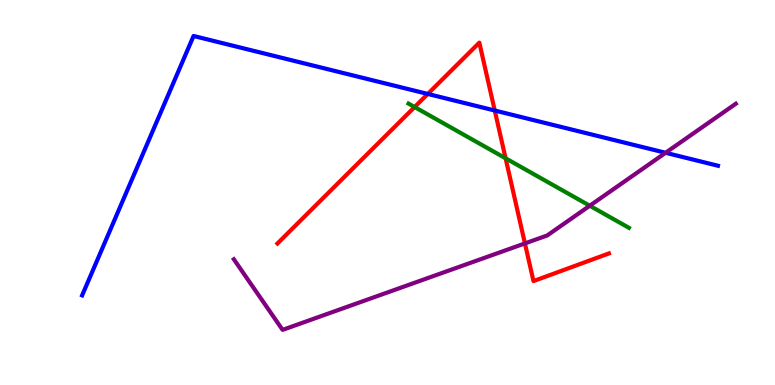[{'lines': ['blue', 'red'], 'intersections': [{'x': 5.52, 'y': 7.56}, {'x': 6.38, 'y': 7.13}]}, {'lines': ['green', 'red'], 'intersections': [{'x': 5.35, 'y': 7.22}, {'x': 6.52, 'y': 5.89}]}, {'lines': ['purple', 'red'], 'intersections': [{'x': 6.77, 'y': 3.68}]}, {'lines': ['blue', 'green'], 'intersections': []}, {'lines': ['blue', 'purple'], 'intersections': [{'x': 8.59, 'y': 6.03}]}, {'lines': ['green', 'purple'], 'intersections': [{'x': 7.61, 'y': 4.66}]}]